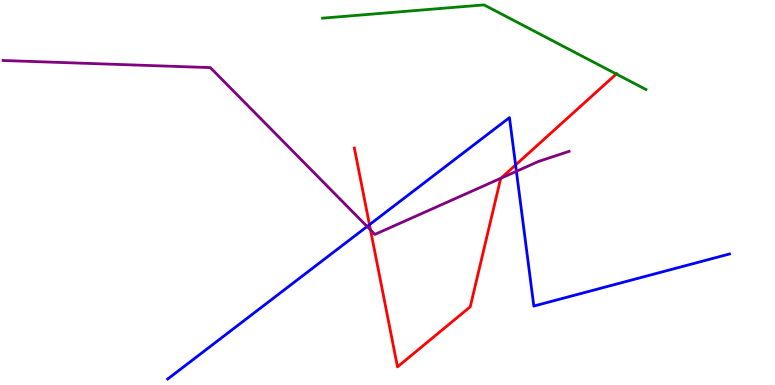[{'lines': ['blue', 'red'], 'intersections': [{'x': 4.77, 'y': 4.16}, {'x': 6.65, 'y': 5.71}]}, {'lines': ['green', 'red'], 'intersections': [{'x': 7.95, 'y': 8.08}]}, {'lines': ['purple', 'red'], 'intersections': [{'x': 4.78, 'y': 4.03}, {'x': 6.46, 'y': 5.37}]}, {'lines': ['blue', 'green'], 'intersections': []}, {'lines': ['blue', 'purple'], 'intersections': [{'x': 4.74, 'y': 4.12}, {'x': 6.66, 'y': 5.55}]}, {'lines': ['green', 'purple'], 'intersections': []}]